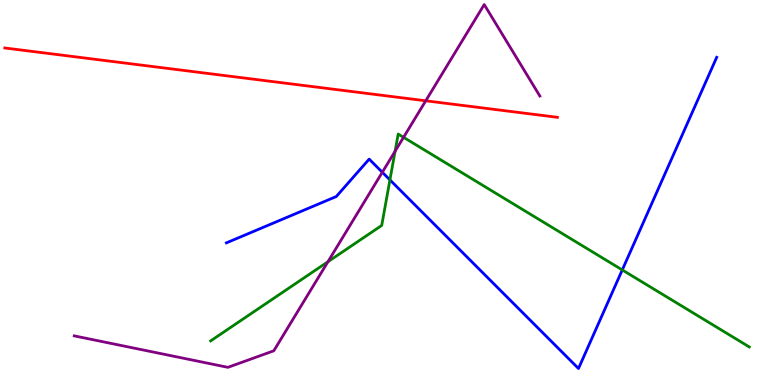[{'lines': ['blue', 'red'], 'intersections': []}, {'lines': ['green', 'red'], 'intersections': []}, {'lines': ['purple', 'red'], 'intersections': [{'x': 5.49, 'y': 7.38}]}, {'lines': ['blue', 'green'], 'intersections': [{'x': 5.03, 'y': 5.33}, {'x': 8.03, 'y': 2.99}]}, {'lines': ['blue', 'purple'], 'intersections': [{'x': 4.93, 'y': 5.53}]}, {'lines': ['green', 'purple'], 'intersections': [{'x': 4.23, 'y': 3.2}, {'x': 5.1, 'y': 6.07}, {'x': 5.21, 'y': 6.43}]}]